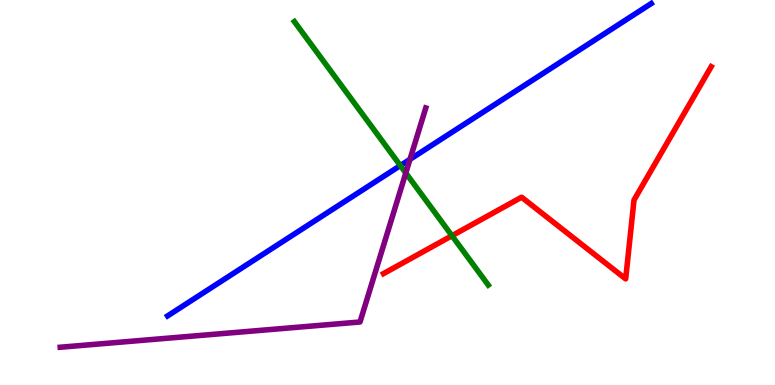[{'lines': ['blue', 'red'], 'intersections': []}, {'lines': ['green', 'red'], 'intersections': [{'x': 5.83, 'y': 3.88}]}, {'lines': ['purple', 'red'], 'intersections': []}, {'lines': ['blue', 'green'], 'intersections': [{'x': 5.17, 'y': 5.7}]}, {'lines': ['blue', 'purple'], 'intersections': [{'x': 5.29, 'y': 5.86}]}, {'lines': ['green', 'purple'], 'intersections': [{'x': 5.24, 'y': 5.51}]}]